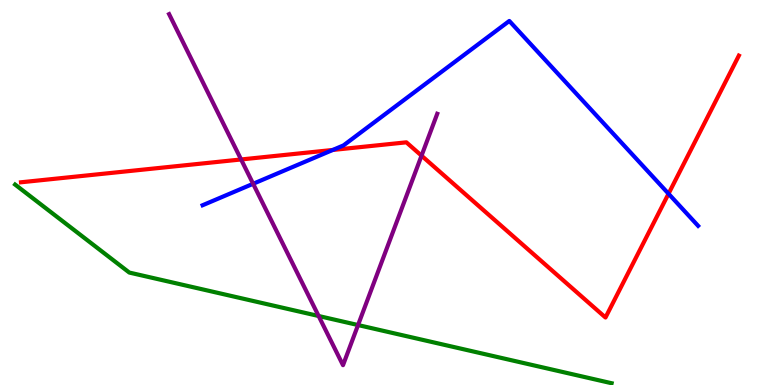[{'lines': ['blue', 'red'], 'intersections': [{'x': 4.29, 'y': 6.1}, {'x': 8.63, 'y': 4.97}]}, {'lines': ['green', 'red'], 'intersections': []}, {'lines': ['purple', 'red'], 'intersections': [{'x': 3.11, 'y': 5.86}, {'x': 5.44, 'y': 5.96}]}, {'lines': ['blue', 'green'], 'intersections': []}, {'lines': ['blue', 'purple'], 'intersections': [{'x': 3.27, 'y': 5.23}]}, {'lines': ['green', 'purple'], 'intersections': [{'x': 4.11, 'y': 1.79}, {'x': 4.62, 'y': 1.56}]}]